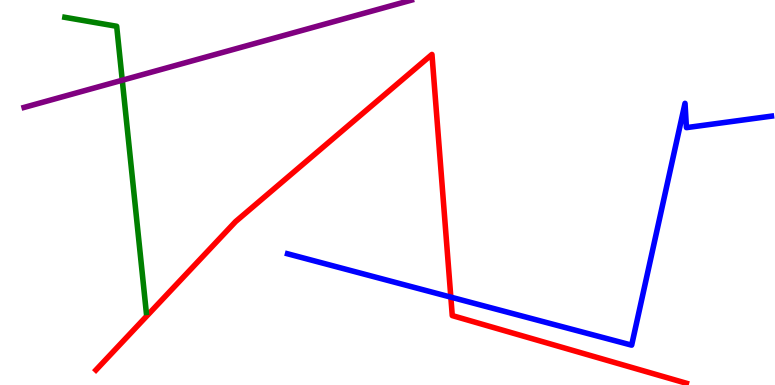[{'lines': ['blue', 'red'], 'intersections': [{'x': 5.82, 'y': 2.28}]}, {'lines': ['green', 'red'], 'intersections': []}, {'lines': ['purple', 'red'], 'intersections': []}, {'lines': ['blue', 'green'], 'intersections': []}, {'lines': ['blue', 'purple'], 'intersections': []}, {'lines': ['green', 'purple'], 'intersections': [{'x': 1.58, 'y': 7.92}]}]